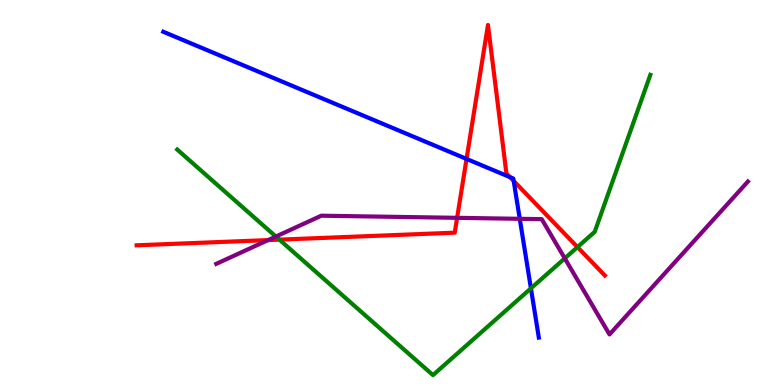[{'lines': ['blue', 'red'], 'intersections': [{'x': 6.02, 'y': 5.87}, {'x': 6.58, 'y': 5.4}, {'x': 6.63, 'y': 5.3}]}, {'lines': ['green', 'red'], 'intersections': [{'x': 3.6, 'y': 3.78}, {'x': 7.45, 'y': 3.58}]}, {'lines': ['purple', 'red'], 'intersections': [{'x': 3.46, 'y': 3.76}, {'x': 5.9, 'y': 4.34}]}, {'lines': ['blue', 'green'], 'intersections': [{'x': 6.85, 'y': 2.51}]}, {'lines': ['blue', 'purple'], 'intersections': [{'x': 6.71, 'y': 4.32}]}, {'lines': ['green', 'purple'], 'intersections': [{'x': 3.56, 'y': 3.86}, {'x': 7.29, 'y': 3.29}]}]